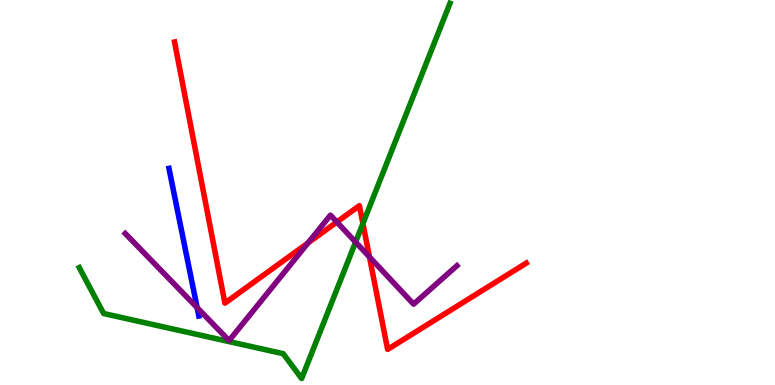[{'lines': ['blue', 'red'], 'intersections': []}, {'lines': ['green', 'red'], 'intersections': [{'x': 4.68, 'y': 4.19}]}, {'lines': ['purple', 'red'], 'intersections': [{'x': 3.98, 'y': 3.69}, {'x': 4.35, 'y': 4.23}, {'x': 4.77, 'y': 3.33}]}, {'lines': ['blue', 'green'], 'intersections': []}, {'lines': ['blue', 'purple'], 'intersections': [{'x': 2.54, 'y': 2.01}]}, {'lines': ['green', 'purple'], 'intersections': [{'x': 4.59, 'y': 3.71}]}]